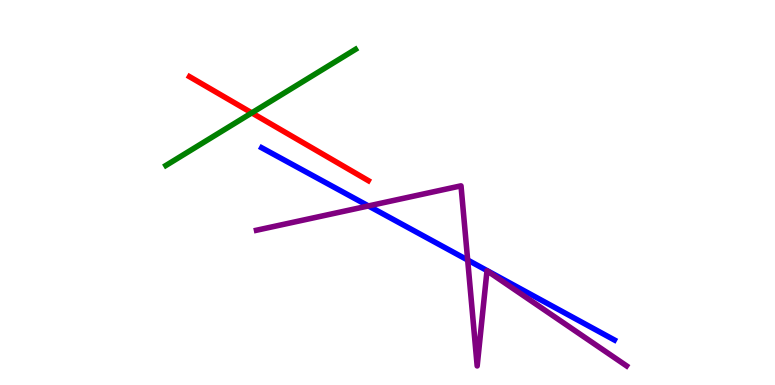[{'lines': ['blue', 'red'], 'intersections': []}, {'lines': ['green', 'red'], 'intersections': [{'x': 3.25, 'y': 7.07}]}, {'lines': ['purple', 'red'], 'intersections': []}, {'lines': ['blue', 'green'], 'intersections': []}, {'lines': ['blue', 'purple'], 'intersections': [{'x': 4.75, 'y': 4.65}, {'x': 6.03, 'y': 3.25}]}, {'lines': ['green', 'purple'], 'intersections': []}]